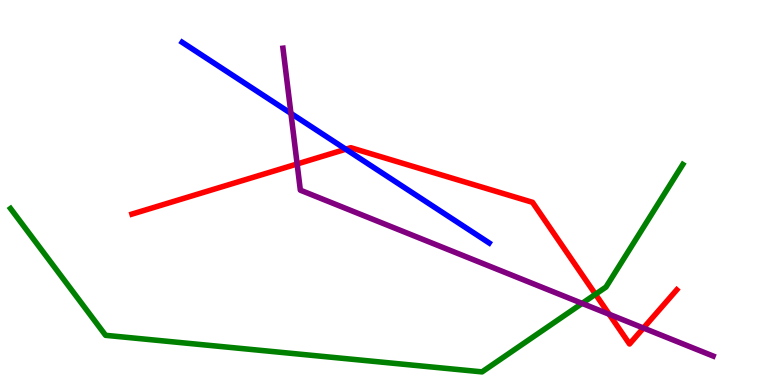[{'lines': ['blue', 'red'], 'intersections': [{'x': 4.46, 'y': 6.12}]}, {'lines': ['green', 'red'], 'intersections': [{'x': 7.68, 'y': 2.36}]}, {'lines': ['purple', 'red'], 'intersections': [{'x': 3.83, 'y': 5.74}, {'x': 7.86, 'y': 1.84}, {'x': 8.3, 'y': 1.48}]}, {'lines': ['blue', 'green'], 'intersections': []}, {'lines': ['blue', 'purple'], 'intersections': [{'x': 3.75, 'y': 7.06}]}, {'lines': ['green', 'purple'], 'intersections': [{'x': 7.51, 'y': 2.12}]}]